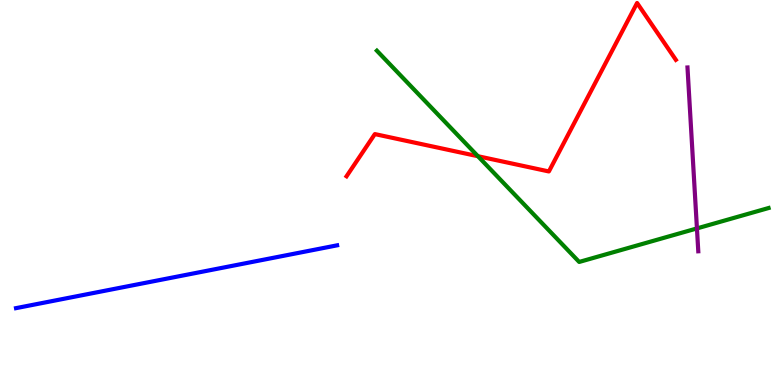[{'lines': ['blue', 'red'], 'intersections': []}, {'lines': ['green', 'red'], 'intersections': [{'x': 6.17, 'y': 5.94}]}, {'lines': ['purple', 'red'], 'intersections': []}, {'lines': ['blue', 'green'], 'intersections': []}, {'lines': ['blue', 'purple'], 'intersections': []}, {'lines': ['green', 'purple'], 'intersections': [{'x': 8.99, 'y': 4.07}]}]